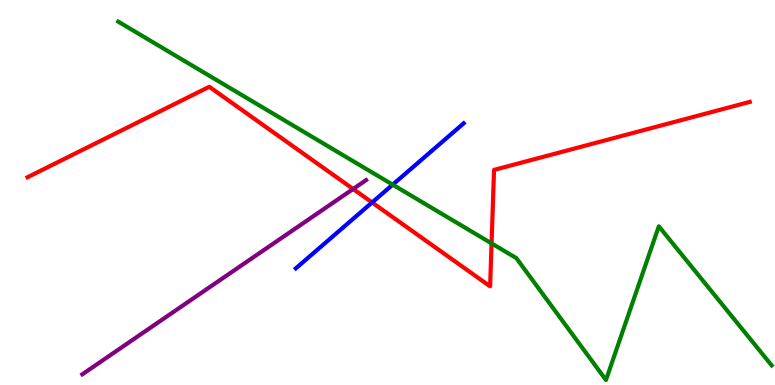[{'lines': ['blue', 'red'], 'intersections': [{'x': 4.8, 'y': 4.74}]}, {'lines': ['green', 'red'], 'intersections': [{'x': 6.34, 'y': 3.68}]}, {'lines': ['purple', 'red'], 'intersections': [{'x': 4.56, 'y': 5.09}]}, {'lines': ['blue', 'green'], 'intersections': [{'x': 5.07, 'y': 5.2}]}, {'lines': ['blue', 'purple'], 'intersections': []}, {'lines': ['green', 'purple'], 'intersections': []}]